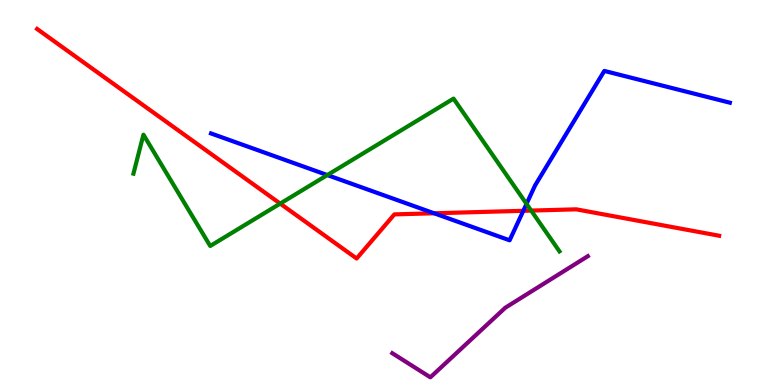[{'lines': ['blue', 'red'], 'intersections': [{'x': 5.6, 'y': 4.46}, {'x': 6.75, 'y': 4.52}]}, {'lines': ['green', 'red'], 'intersections': [{'x': 3.62, 'y': 4.71}, {'x': 6.85, 'y': 4.53}]}, {'lines': ['purple', 'red'], 'intersections': []}, {'lines': ['blue', 'green'], 'intersections': [{'x': 4.22, 'y': 5.45}, {'x': 6.79, 'y': 4.7}]}, {'lines': ['blue', 'purple'], 'intersections': []}, {'lines': ['green', 'purple'], 'intersections': []}]